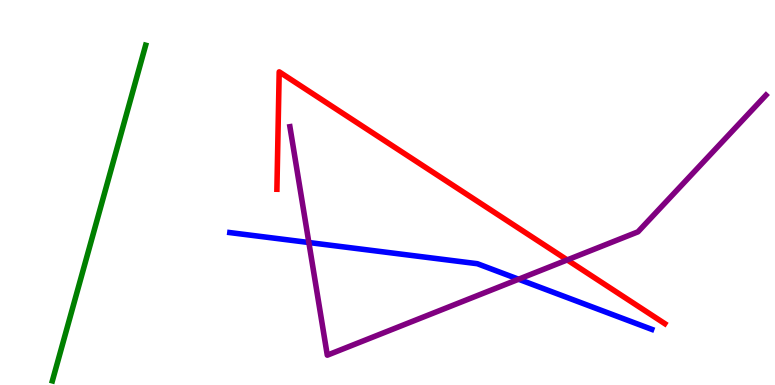[{'lines': ['blue', 'red'], 'intersections': []}, {'lines': ['green', 'red'], 'intersections': []}, {'lines': ['purple', 'red'], 'intersections': [{'x': 7.32, 'y': 3.25}]}, {'lines': ['blue', 'green'], 'intersections': []}, {'lines': ['blue', 'purple'], 'intersections': [{'x': 3.99, 'y': 3.7}, {'x': 6.69, 'y': 2.75}]}, {'lines': ['green', 'purple'], 'intersections': []}]